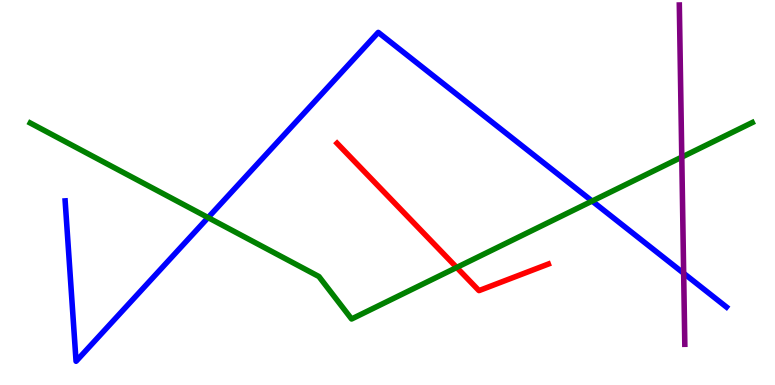[{'lines': ['blue', 'red'], 'intersections': []}, {'lines': ['green', 'red'], 'intersections': [{'x': 5.89, 'y': 3.05}]}, {'lines': ['purple', 'red'], 'intersections': []}, {'lines': ['blue', 'green'], 'intersections': [{'x': 2.69, 'y': 4.35}, {'x': 7.64, 'y': 4.78}]}, {'lines': ['blue', 'purple'], 'intersections': [{'x': 8.82, 'y': 2.9}]}, {'lines': ['green', 'purple'], 'intersections': [{'x': 8.8, 'y': 5.92}]}]